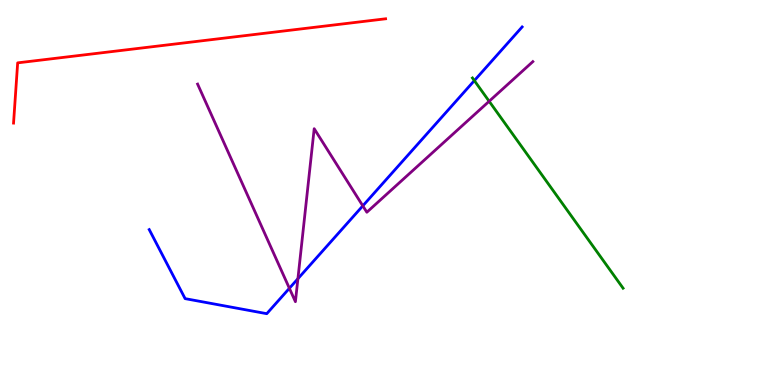[{'lines': ['blue', 'red'], 'intersections': []}, {'lines': ['green', 'red'], 'intersections': []}, {'lines': ['purple', 'red'], 'intersections': []}, {'lines': ['blue', 'green'], 'intersections': [{'x': 6.12, 'y': 7.91}]}, {'lines': ['blue', 'purple'], 'intersections': [{'x': 3.73, 'y': 2.51}, {'x': 3.84, 'y': 2.76}, {'x': 4.68, 'y': 4.65}]}, {'lines': ['green', 'purple'], 'intersections': [{'x': 6.31, 'y': 7.37}]}]